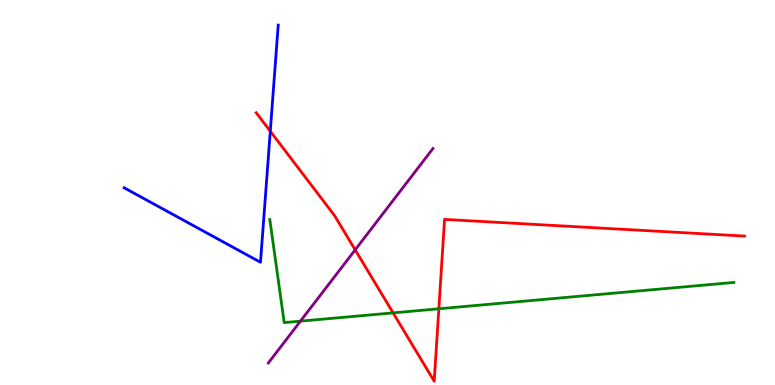[{'lines': ['blue', 'red'], 'intersections': [{'x': 3.49, 'y': 6.59}]}, {'lines': ['green', 'red'], 'intersections': [{'x': 5.07, 'y': 1.87}, {'x': 5.66, 'y': 1.98}]}, {'lines': ['purple', 'red'], 'intersections': [{'x': 4.58, 'y': 3.51}]}, {'lines': ['blue', 'green'], 'intersections': []}, {'lines': ['blue', 'purple'], 'intersections': []}, {'lines': ['green', 'purple'], 'intersections': [{'x': 3.88, 'y': 1.66}]}]